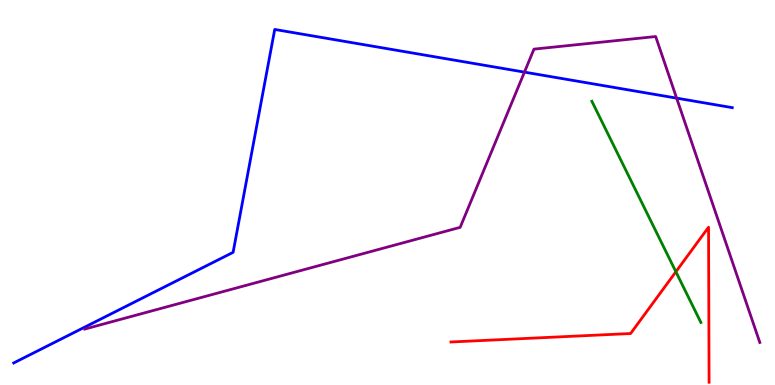[{'lines': ['blue', 'red'], 'intersections': []}, {'lines': ['green', 'red'], 'intersections': [{'x': 8.72, 'y': 2.94}]}, {'lines': ['purple', 'red'], 'intersections': []}, {'lines': ['blue', 'green'], 'intersections': []}, {'lines': ['blue', 'purple'], 'intersections': [{'x': 6.77, 'y': 8.13}, {'x': 8.73, 'y': 7.45}]}, {'lines': ['green', 'purple'], 'intersections': []}]